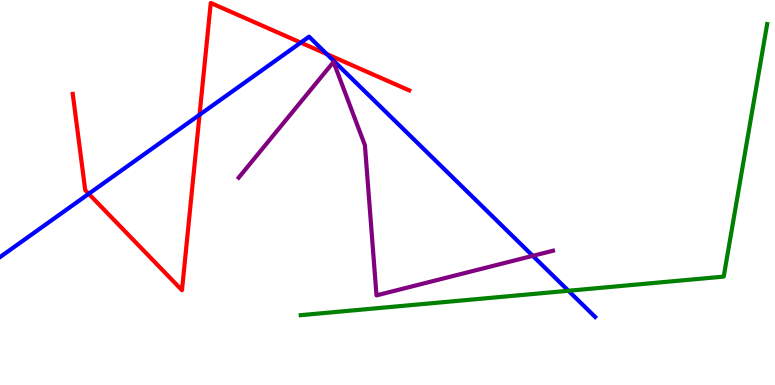[{'lines': ['blue', 'red'], 'intersections': [{'x': 1.14, 'y': 4.97}, {'x': 2.57, 'y': 7.02}, {'x': 3.88, 'y': 8.89}, {'x': 4.22, 'y': 8.6}]}, {'lines': ['green', 'red'], 'intersections': []}, {'lines': ['purple', 'red'], 'intersections': []}, {'lines': ['blue', 'green'], 'intersections': [{'x': 7.33, 'y': 2.45}]}, {'lines': ['blue', 'purple'], 'intersections': [{'x': 6.87, 'y': 3.35}]}, {'lines': ['green', 'purple'], 'intersections': []}]